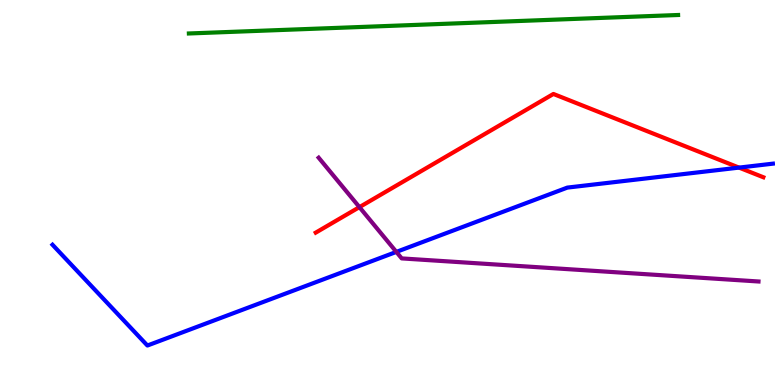[{'lines': ['blue', 'red'], 'intersections': [{'x': 9.54, 'y': 5.65}]}, {'lines': ['green', 'red'], 'intersections': []}, {'lines': ['purple', 'red'], 'intersections': [{'x': 4.64, 'y': 4.62}]}, {'lines': ['blue', 'green'], 'intersections': []}, {'lines': ['blue', 'purple'], 'intersections': [{'x': 5.11, 'y': 3.46}]}, {'lines': ['green', 'purple'], 'intersections': []}]